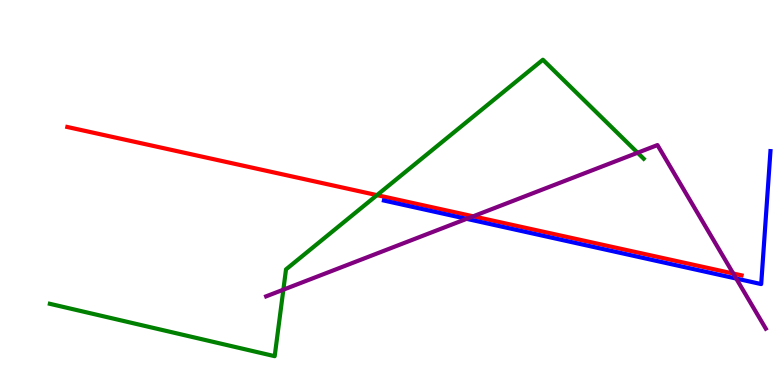[{'lines': ['blue', 'red'], 'intersections': []}, {'lines': ['green', 'red'], 'intersections': [{'x': 4.86, 'y': 4.93}]}, {'lines': ['purple', 'red'], 'intersections': [{'x': 6.11, 'y': 4.38}, {'x': 9.46, 'y': 2.9}]}, {'lines': ['blue', 'green'], 'intersections': []}, {'lines': ['blue', 'purple'], 'intersections': [{'x': 6.02, 'y': 4.32}, {'x': 9.5, 'y': 2.76}]}, {'lines': ['green', 'purple'], 'intersections': [{'x': 3.66, 'y': 2.48}, {'x': 8.23, 'y': 6.03}]}]